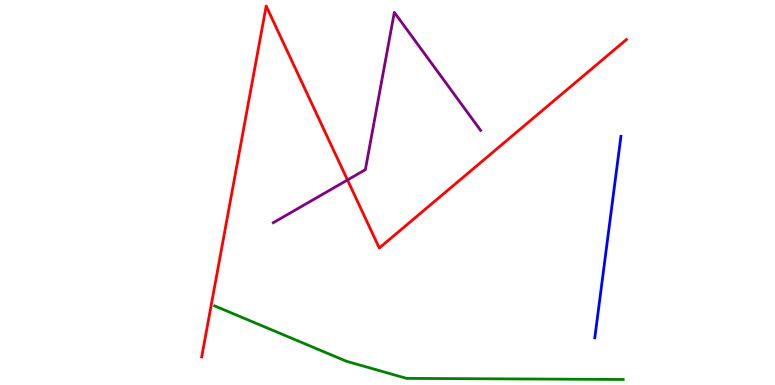[{'lines': ['blue', 'red'], 'intersections': []}, {'lines': ['green', 'red'], 'intersections': []}, {'lines': ['purple', 'red'], 'intersections': [{'x': 4.48, 'y': 5.33}]}, {'lines': ['blue', 'green'], 'intersections': []}, {'lines': ['blue', 'purple'], 'intersections': []}, {'lines': ['green', 'purple'], 'intersections': []}]